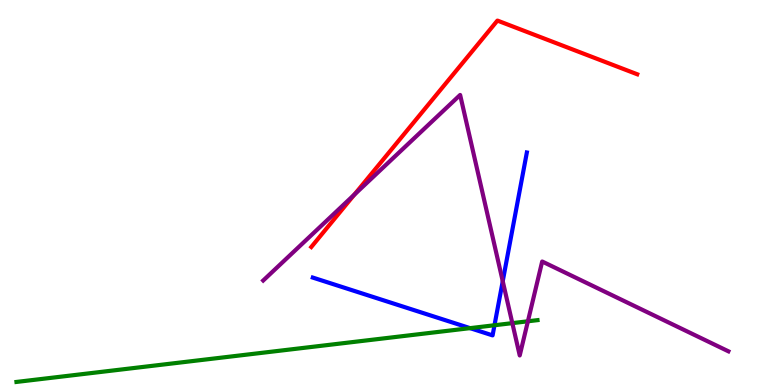[{'lines': ['blue', 'red'], 'intersections': []}, {'lines': ['green', 'red'], 'intersections': []}, {'lines': ['purple', 'red'], 'intersections': [{'x': 4.57, 'y': 4.94}]}, {'lines': ['blue', 'green'], 'intersections': [{'x': 6.07, 'y': 1.48}, {'x': 6.38, 'y': 1.55}]}, {'lines': ['blue', 'purple'], 'intersections': [{'x': 6.49, 'y': 2.7}]}, {'lines': ['green', 'purple'], 'intersections': [{'x': 6.61, 'y': 1.61}, {'x': 6.81, 'y': 1.65}]}]